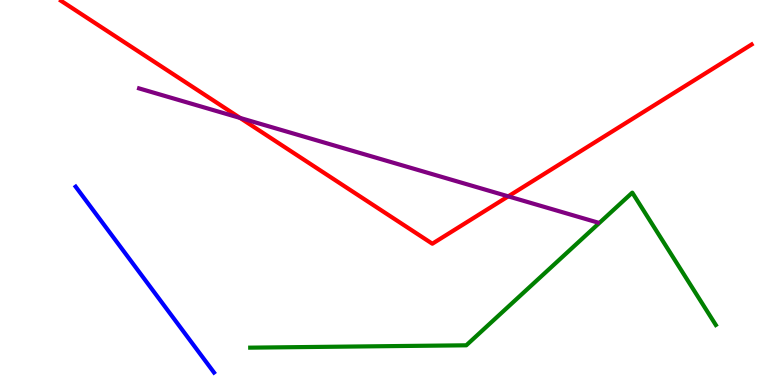[{'lines': ['blue', 'red'], 'intersections': []}, {'lines': ['green', 'red'], 'intersections': []}, {'lines': ['purple', 'red'], 'intersections': [{'x': 3.1, 'y': 6.94}, {'x': 6.56, 'y': 4.9}]}, {'lines': ['blue', 'green'], 'intersections': []}, {'lines': ['blue', 'purple'], 'intersections': []}, {'lines': ['green', 'purple'], 'intersections': []}]